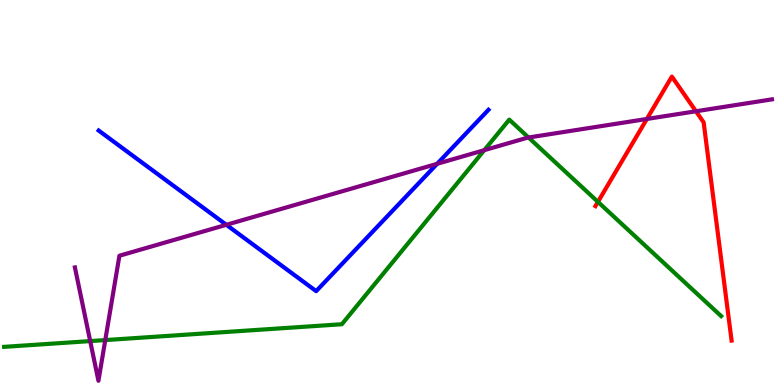[{'lines': ['blue', 'red'], 'intersections': []}, {'lines': ['green', 'red'], 'intersections': [{'x': 7.72, 'y': 4.76}]}, {'lines': ['purple', 'red'], 'intersections': [{'x': 8.35, 'y': 6.91}, {'x': 8.98, 'y': 7.11}]}, {'lines': ['blue', 'green'], 'intersections': []}, {'lines': ['blue', 'purple'], 'intersections': [{'x': 2.92, 'y': 4.16}, {'x': 5.64, 'y': 5.75}]}, {'lines': ['green', 'purple'], 'intersections': [{'x': 1.16, 'y': 1.14}, {'x': 1.36, 'y': 1.17}, {'x': 6.25, 'y': 6.1}, {'x': 6.82, 'y': 6.43}]}]